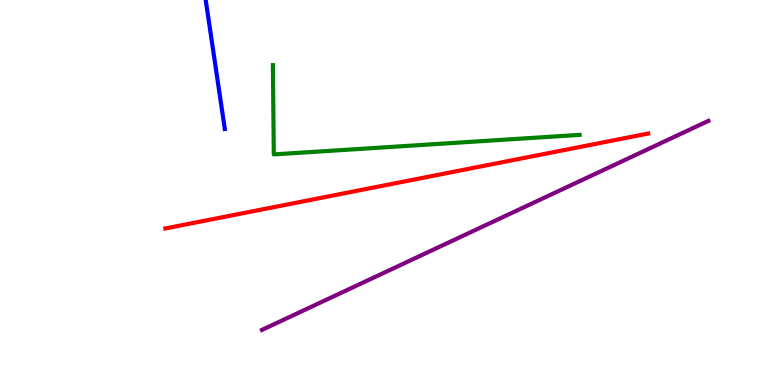[{'lines': ['blue', 'red'], 'intersections': []}, {'lines': ['green', 'red'], 'intersections': []}, {'lines': ['purple', 'red'], 'intersections': []}, {'lines': ['blue', 'green'], 'intersections': []}, {'lines': ['blue', 'purple'], 'intersections': []}, {'lines': ['green', 'purple'], 'intersections': []}]